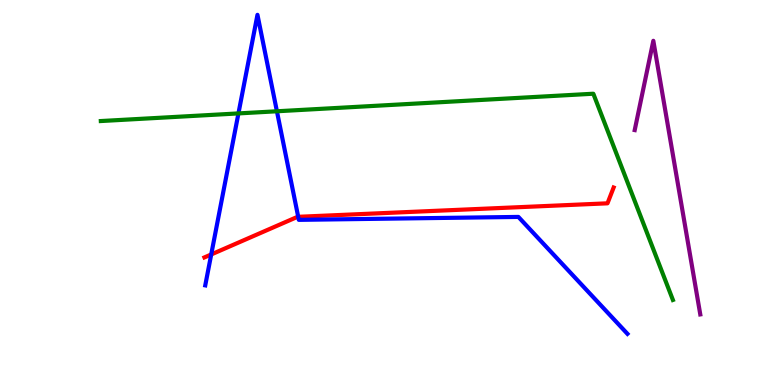[{'lines': ['blue', 'red'], 'intersections': [{'x': 2.73, 'y': 3.39}, {'x': 3.85, 'y': 4.37}]}, {'lines': ['green', 'red'], 'intersections': []}, {'lines': ['purple', 'red'], 'intersections': []}, {'lines': ['blue', 'green'], 'intersections': [{'x': 3.08, 'y': 7.05}, {'x': 3.57, 'y': 7.11}]}, {'lines': ['blue', 'purple'], 'intersections': []}, {'lines': ['green', 'purple'], 'intersections': []}]